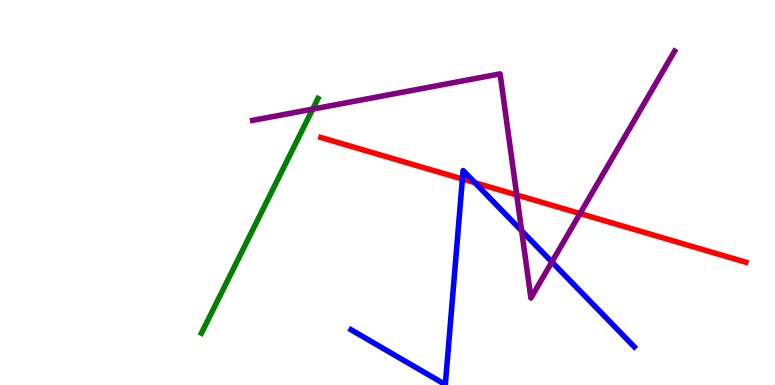[{'lines': ['blue', 'red'], 'intersections': [{'x': 5.97, 'y': 5.35}, {'x': 6.13, 'y': 5.26}]}, {'lines': ['green', 'red'], 'intersections': []}, {'lines': ['purple', 'red'], 'intersections': [{'x': 6.67, 'y': 4.94}, {'x': 7.48, 'y': 4.45}]}, {'lines': ['blue', 'green'], 'intersections': []}, {'lines': ['blue', 'purple'], 'intersections': [{'x': 6.73, 'y': 4.0}, {'x': 7.12, 'y': 3.2}]}, {'lines': ['green', 'purple'], 'intersections': [{'x': 4.04, 'y': 7.17}]}]